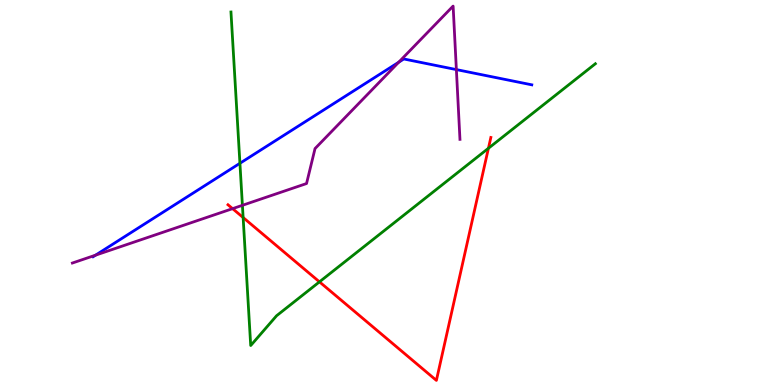[{'lines': ['blue', 'red'], 'intersections': []}, {'lines': ['green', 'red'], 'intersections': [{'x': 3.14, 'y': 4.35}, {'x': 4.12, 'y': 2.68}, {'x': 6.3, 'y': 6.15}]}, {'lines': ['purple', 'red'], 'intersections': [{'x': 3.0, 'y': 4.58}]}, {'lines': ['blue', 'green'], 'intersections': [{'x': 3.1, 'y': 5.76}]}, {'lines': ['blue', 'purple'], 'intersections': [{'x': 1.23, 'y': 3.37}, {'x': 5.14, 'y': 8.38}, {'x': 5.89, 'y': 8.19}]}, {'lines': ['green', 'purple'], 'intersections': [{'x': 3.13, 'y': 4.67}]}]